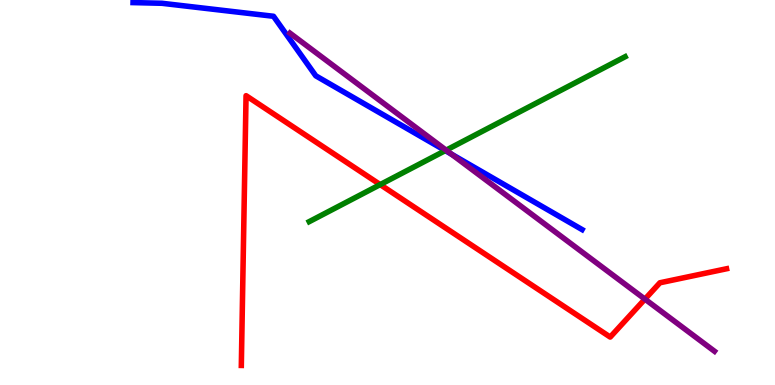[{'lines': ['blue', 'red'], 'intersections': []}, {'lines': ['green', 'red'], 'intersections': [{'x': 4.91, 'y': 5.21}]}, {'lines': ['purple', 'red'], 'intersections': [{'x': 8.32, 'y': 2.23}]}, {'lines': ['blue', 'green'], 'intersections': [{'x': 5.75, 'y': 6.09}]}, {'lines': ['blue', 'purple'], 'intersections': [{'x': 5.82, 'y': 6.0}]}, {'lines': ['green', 'purple'], 'intersections': [{'x': 5.76, 'y': 6.1}]}]